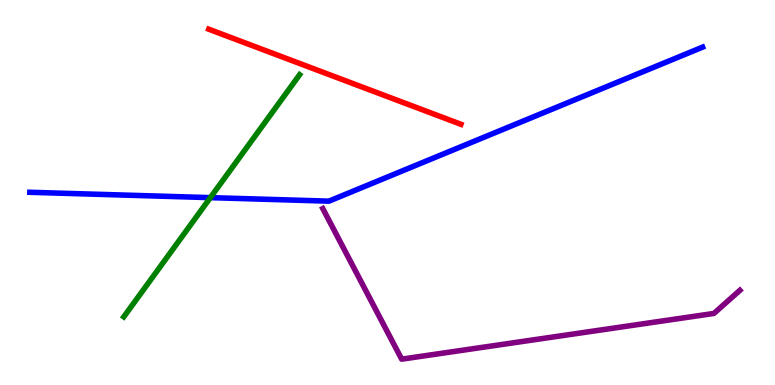[{'lines': ['blue', 'red'], 'intersections': []}, {'lines': ['green', 'red'], 'intersections': []}, {'lines': ['purple', 'red'], 'intersections': []}, {'lines': ['blue', 'green'], 'intersections': [{'x': 2.71, 'y': 4.87}]}, {'lines': ['blue', 'purple'], 'intersections': []}, {'lines': ['green', 'purple'], 'intersections': []}]